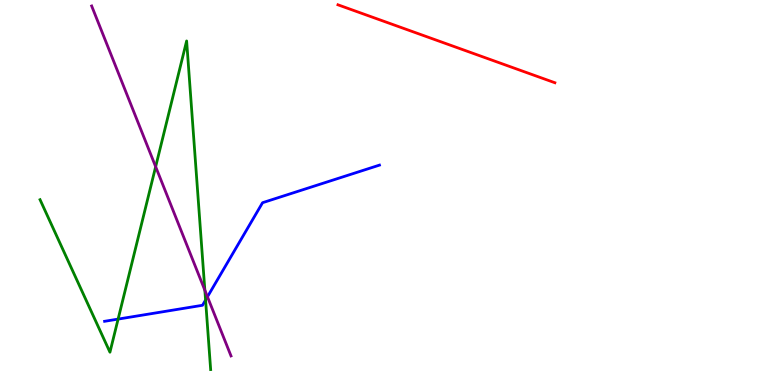[{'lines': ['blue', 'red'], 'intersections': []}, {'lines': ['green', 'red'], 'intersections': []}, {'lines': ['purple', 'red'], 'intersections': []}, {'lines': ['blue', 'green'], 'intersections': [{'x': 1.52, 'y': 1.71}, {'x': 2.65, 'y': 2.21}]}, {'lines': ['blue', 'purple'], 'intersections': [{'x': 2.68, 'y': 2.29}]}, {'lines': ['green', 'purple'], 'intersections': [{'x': 2.01, 'y': 5.67}, {'x': 2.64, 'y': 2.46}]}]